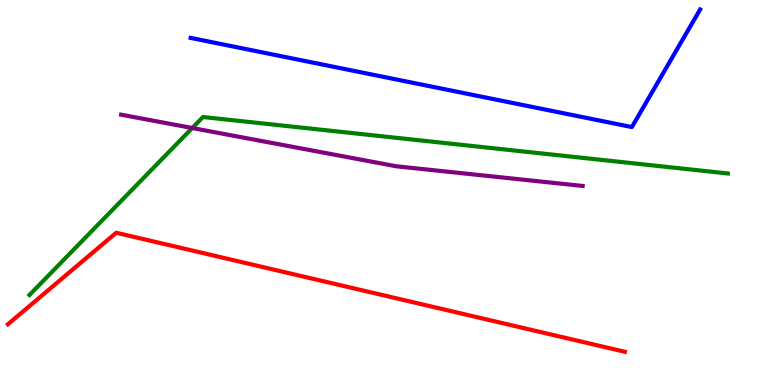[{'lines': ['blue', 'red'], 'intersections': []}, {'lines': ['green', 'red'], 'intersections': []}, {'lines': ['purple', 'red'], 'intersections': []}, {'lines': ['blue', 'green'], 'intersections': []}, {'lines': ['blue', 'purple'], 'intersections': []}, {'lines': ['green', 'purple'], 'intersections': [{'x': 2.48, 'y': 6.67}]}]